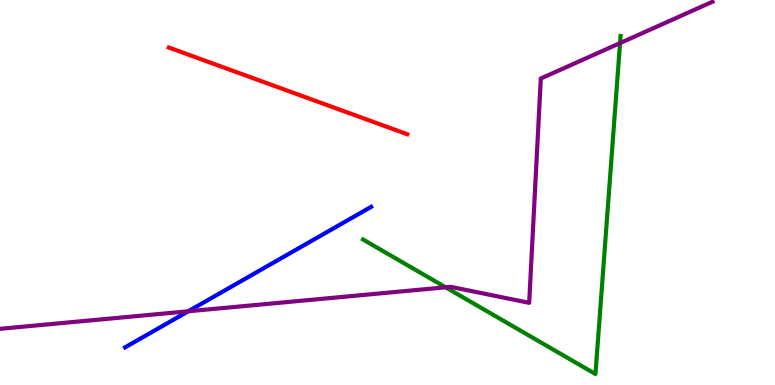[{'lines': ['blue', 'red'], 'intersections': []}, {'lines': ['green', 'red'], 'intersections': []}, {'lines': ['purple', 'red'], 'intersections': []}, {'lines': ['blue', 'green'], 'intersections': []}, {'lines': ['blue', 'purple'], 'intersections': [{'x': 2.43, 'y': 1.91}]}, {'lines': ['green', 'purple'], 'intersections': [{'x': 5.75, 'y': 2.54}, {'x': 8.0, 'y': 8.88}]}]